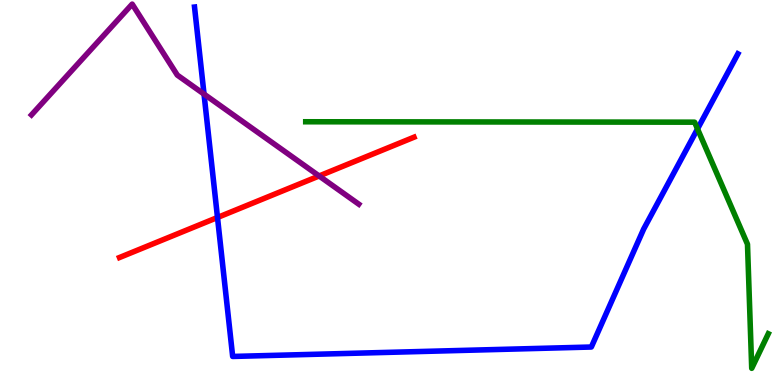[{'lines': ['blue', 'red'], 'intersections': [{'x': 2.81, 'y': 4.35}]}, {'lines': ['green', 'red'], 'intersections': []}, {'lines': ['purple', 'red'], 'intersections': [{'x': 4.12, 'y': 5.43}]}, {'lines': ['blue', 'green'], 'intersections': [{'x': 9.0, 'y': 6.65}]}, {'lines': ['blue', 'purple'], 'intersections': [{'x': 2.63, 'y': 7.56}]}, {'lines': ['green', 'purple'], 'intersections': []}]